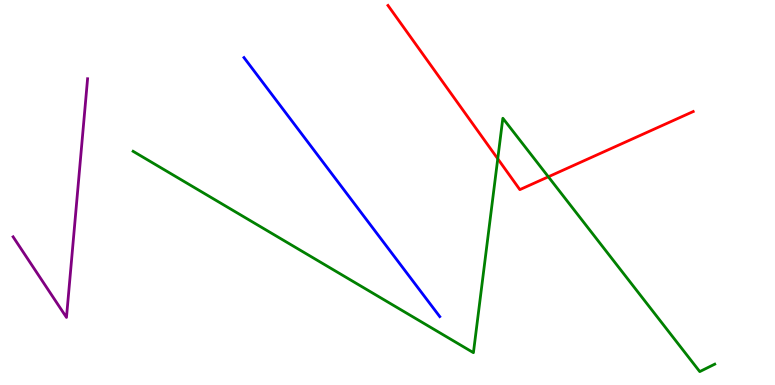[{'lines': ['blue', 'red'], 'intersections': []}, {'lines': ['green', 'red'], 'intersections': [{'x': 6.42, 'y': 5.88}, {'x': 7.08, 'y': 5.41}]}, {'lines': ['purple', 'red'], 'intersections': []}, {'lines': ['blue', 'green'], 'intersections': []}, {'lines': ['blue', 'purple'], 'intersections': []}, {'lines': ['green', 'purple'], 'intersections': []}]